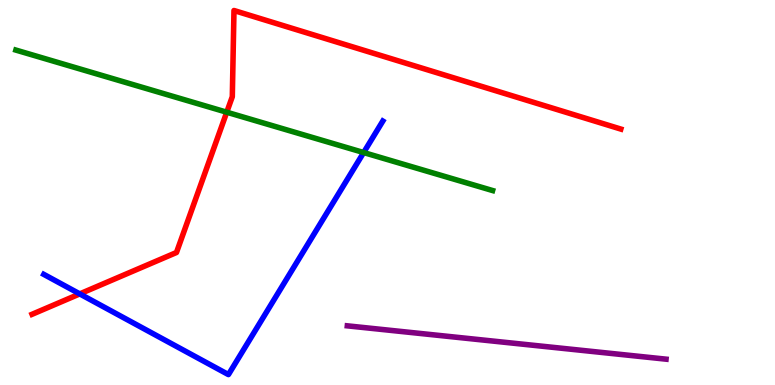[{'lines': ['blue', 'red'], 'intersections': [{'x': 1.03, 'y': 2.37}]}, {'lines': ['green', 'red'], 'intersections': [{'x': 2.93, 'y': 7.09}]}, {'lines': ['purple', 'red'], 'intersections': []}, {'lines': ['blue', 'green'], 'intersections': [{'x': 4.69, 'y': 6.04}]}, {'lines': ['blue', 'purple'], 'intersections': []}, {'lines': ['green', 'purple'], 'intersections': []}]